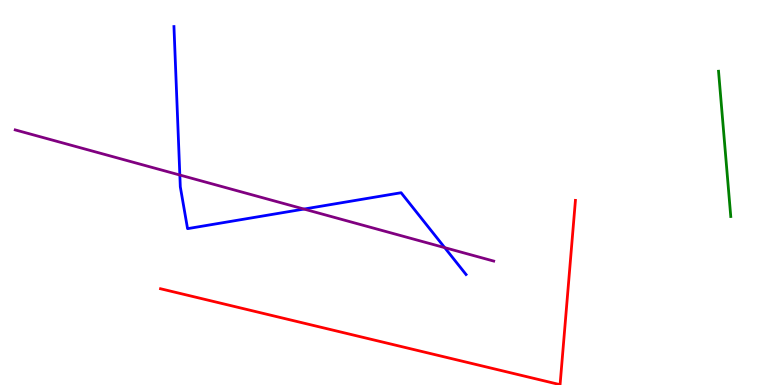[{'lines': ['blue', 'red'], 'intersections': []}, {'lines': ['green', 'red'], 'intersections': []}, {'lines': ['purple', 'red'], 'intersections': []}, {'lines': ['blue', 'green'], 'intersections': []}, {'lines': ['blue', 'purple'], 'intersections': [{'x': 2.32, 'y': 5.45}, {'x': 3.92, 'y': 4.57}, {'x': 5.74, 'y': 3.57}]}, {'lines': ['green', 'purple'], 'intersections': []}]